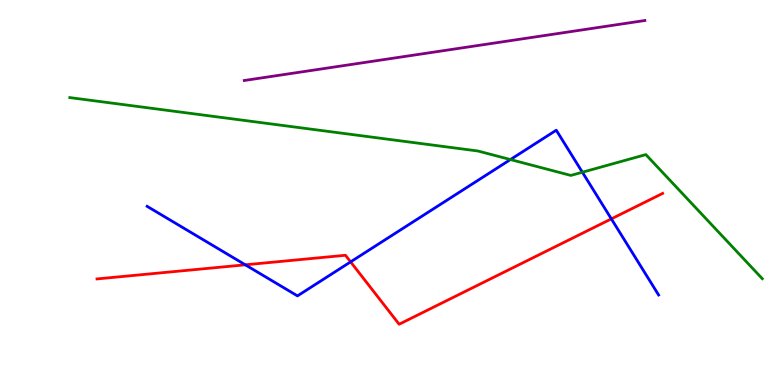[{'lines': ['blue', 'red'], 'intersections': [{'x': 3.17, 'y': 3.12}, {'x': 4.52, 'y': 3.2}, {'x': 7.89, 'y': 4.31}]}, {'lines': ['green', 'red'], 'intersections': []}, {'lines': ['purple', 'red'], 'intersections': []}, {'lines': ['blue', 'green'], 'intersections': [{'x': 6.59, 'y': 5.86}, {'x': 7.51, 'y': 5.53}]}, {'lines': ['blue', 'purple'], 'intersections': []}, {'lines': ['green', 'purple'], 'intersections': []}]